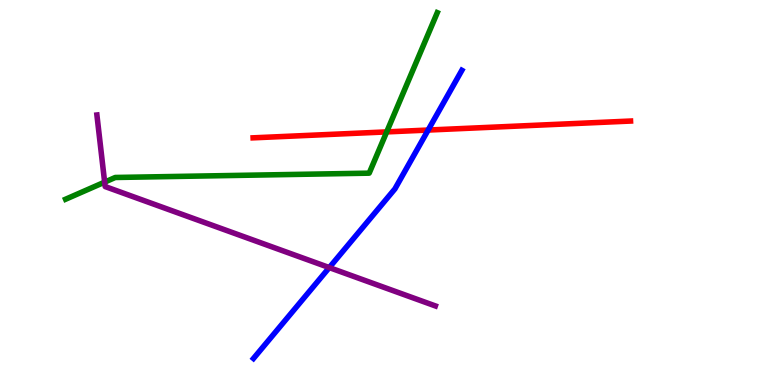[{'lines': ['blue', 'red'], 'intersections': [{'x': 5.52, 'y': 6.62}]}, {'lines': ['green', 'red'], 'intersections': [{'x': 4.99, 'y': 6.57}]}, {'lines': ['purple', 'red'], 'intersections': []}, {'lines': ['blue', 'green'], 'intersections': []}, {'lines': ['blue', 'purple'], 'intersections': [{'x': 4.25, 'y': 3.05}]}, {'lines': ['green', 'purple'], 'intersections': [{'x': 1.35, 'y': 5.27}]}]